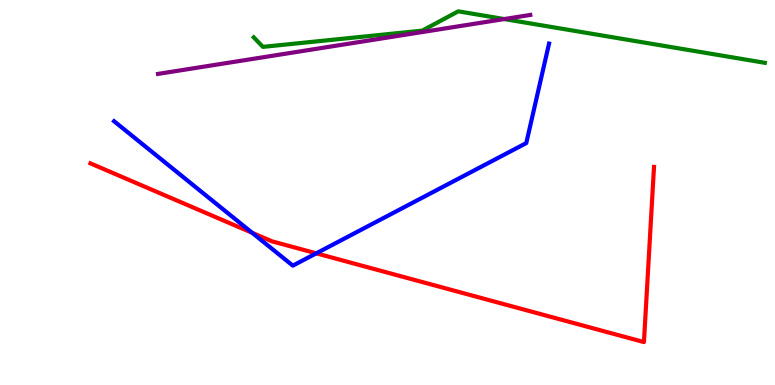[{'lines': ['blue', 'red'], 'intersections': [{'x': 3.25, 'y': 3.95}, {'x': 4.08, 'y': 3.42}]}, {'lines': ['green', 'red'], 'intersections': []}, {'lines': ['purple', 'red'], 'intersections': []}, {'lines': ['blue', 'green'], 'intersections': []}, {'lines': ['blue', 'purple'], 'intersections': []}, {'lines': ['green', 'purple'], 'intersections': [{'x': 6.51, 'y': 9.51}]}]